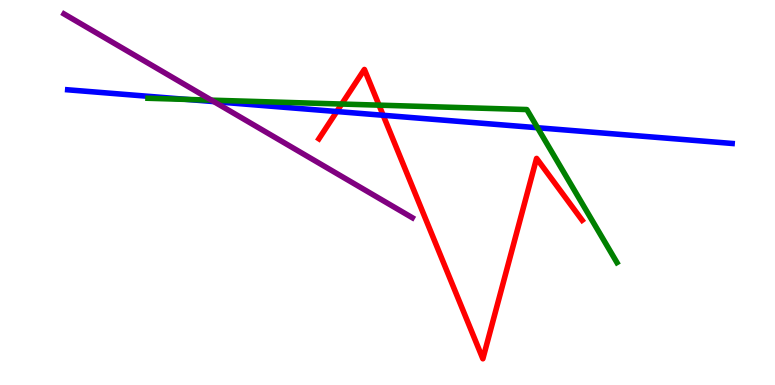[{'lines': ['blue', 'red'], 'intersections': [{'x': 4.35, 'y': 7.1}, {'x': 4.94, 'y': 7.01}]}, {'lines': ['green', 'red'], 'intersections': [{'x': 4.41, 'y': 7.3}, {'x': 4.89, 'y': 7.27}]}, {'lines': ['purple', 'red'], 'intersections': []}, {'lines': ['blue', 'green'], 'intersections': [{'x': 2.41, 'y': 7.42}, {'x': 6.94, 'y': 6.68}]}, {'lines': ['blue', 'purple'], 'intersections': [{'x': 2.76, 'y': 7.36}]}, {'lines': ['green', 'purple'], 'intersections': [{'x': 2.73, 'y': 7.4}]}]